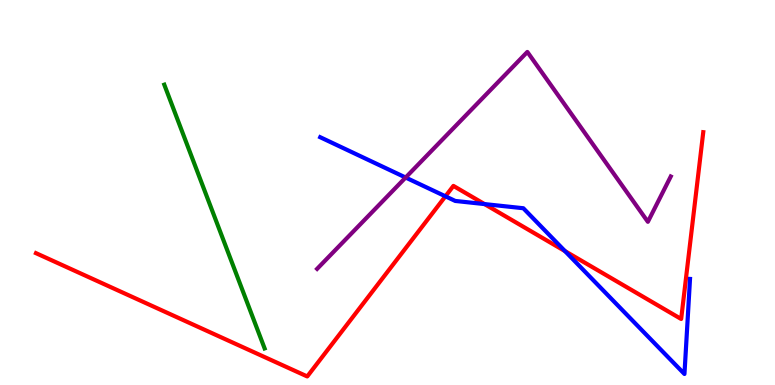[{'lines': ['blue', 'red'], 'intersections': [{'x': 5.75, 'y': 4.9}, {'x': 6.25, 'y': 4.7}, {'x': 7.29, 'y': 3.48}]}, {'lines': ['green', 'red'], 'intersections': []}, {'lines': ['purple', 'red'], 'intersections': []}, {'lines': ['blue', 'green'], 'intersections': []}, {'lines': ['blue', 'purple'], 'intersections': [{'x': 5.23, 'y': 5.39}]}, {'lines': ['green', 'purple'], 'intersections': []}]